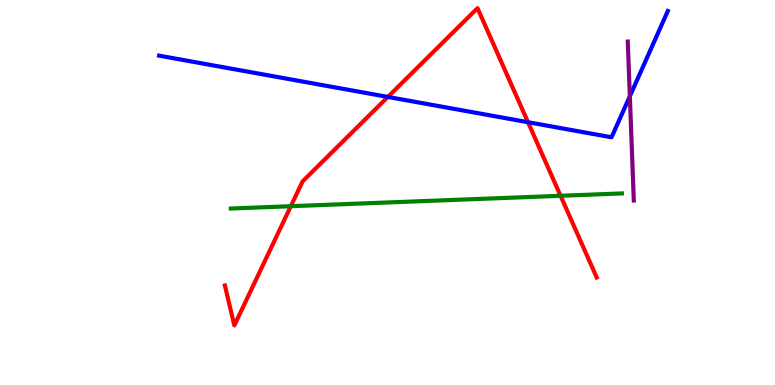[{'lines': ['blue', 'red'], 'intersections': [{'x': 5.0, 'y': 7.48}, {'x': 6.81, 'y': 6.83}]}, {'lines': ['green', 'red'], 'intersections': [{'x': 3.75, 'y': 4.64}, {'x': 7.23, 'y': 4.91}]}, {'lines': ['purple', 'red'], 'intersections': []}, {'lines': ['blue', 'green'], 'intersections': []}, {'lines': ['blue', 'purple'], 'intersections': [{'x': 8.13, 'y': 7.5}]}, {'lines': ['green', 'purple'], 'intersections': []}]